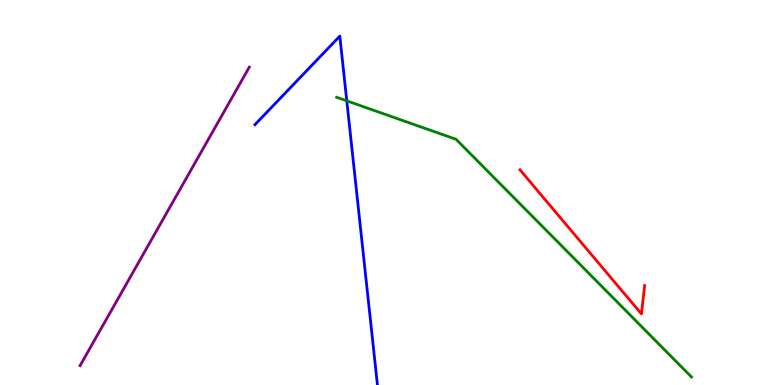[{'lines': ['blue', 'red'], 'intersections': []}, {'lines': ['green', 'red'], 'intersections': []}, {'lines': ['purple', 'red'], 'intersections': []}, {'lines': ['blue', 'green'], 'intersections': [{'x': 4.47, 'y': 7.38}]}, {'lines': ['blue', 'purple'], 'intersections': []}, {'lines': ['green', 'purple'], 'intersections': []}]